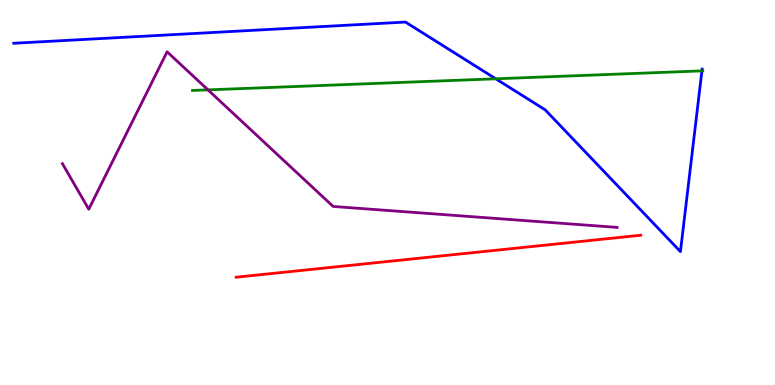[{'lines': ['blue', 'red'], 'intersections': []}, {'lines': ['green', 'red'], 'intersections': []}, {'lines': ['purple', 'red'], 'intersections': []}, {'lines': ['blue', 'green'], 'intersections': [{'x': 6.4, 'y': 7.95}, {'x': 9.06, 'y': 8.16}]}, {'lines': ['blue', 'purple'], 'intersections': []}, {'lines': ['green', 'purple'], 'intersections': [{'x': 2.68, 'y': 7.67}]}]